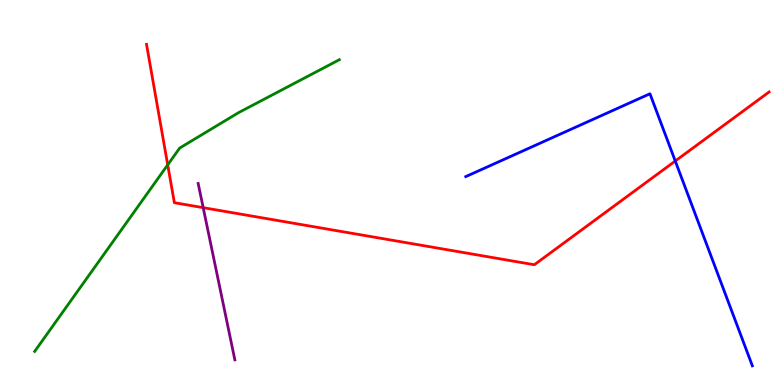[{'lines': ['blue', 'red'], 'intersections': [{'x': 8.71, 'y': 5.82}]}, {'lines': ['green', 'red'], 'intersections': [{'x': 2.16, 'y': 5.72}]}, {'lines': ['purple', 'red'], 'intersections': [{'x': 2.62, 'y': 4.61}]}, {'lines': ['blue', 'green'], 'intersections': []}, {'lines': ['blue', 'purple'], 'intersections': []}, {'lines': ['green', 'purple'], 'intersections': []}]